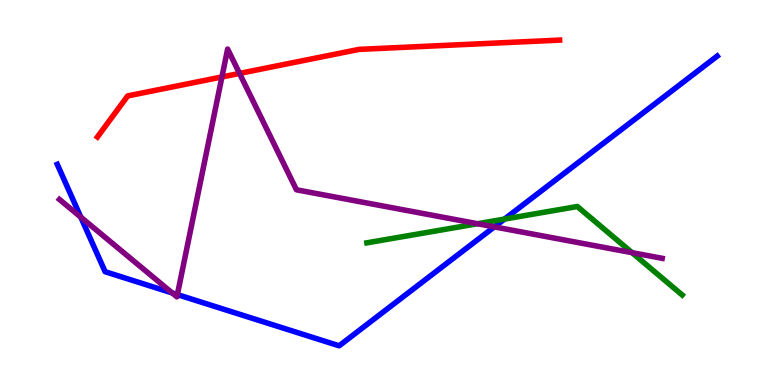[{'lines': ['blue', 'red'], 'intersections': []}, {'lines': ['green', 'red'], 'intersections': []}, {'lines': ['purple', 'red'], 'intersections': [{'x': 2.86, 'y': 8.0}, {'x': 3.09, 'y': 8.09}]}, {'lines': ['blue', 'green'], 'intersections': [{'x': 6.51, 'y': 4.31}]}, {'lines': ['blue', 'purple'], 'intersections': [{'x': 1.04, 'y': 4.36}, {'x': 2.22, 'y': 2.39}, {'x': 2.29, 'y': 2.35}, {'x': 6.38, 'y': 4.11}]}, {'lines': ['green', 'purple'], 'intersections': [{'x': 6.16, 'y': 4.19}, {'x': 8.16, 'y': 3.44}]}]